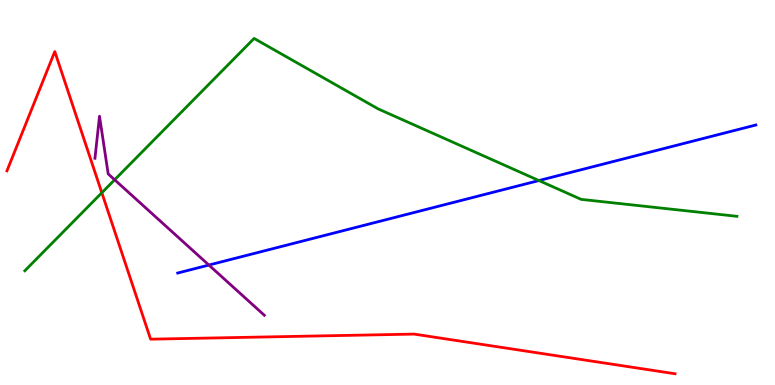[{'lines': ['blue', 'red'], 'intersections': []}, {'lines': ['green', 'red'], 'intersections': [{'x': 1.31, 'y': 4.99}]}, {'lines': ['purple', 'red'], 'intersections': []}, {'lines': ['blue', 'green'], 'intersections': [{'x': 6.95, 'y': 5.31}]}, {'lines': ['blue', 'purple'], 'intersections': [{'x': 2.7, 'y': 3.12}]}, {'lines': ['green', 'purple'], 'intersections': [{'x': 1.48, 'y': 5.33}]}]